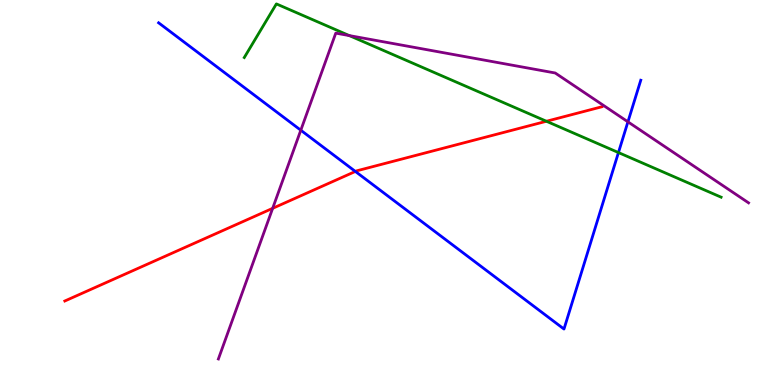[{'lines': ['blue', 'red'], 'intersections': [{'x': 4.59, 'y': 5.55}]}, {'lines': ['green', 'red'], 'intersections': [{'x': 7.05, 'y': 6.85}]}, {'lines': ['purple', 'red'], 'intersections': [{'x': 3.52, 'y': 4.59}]}, {'lines': ['blue', 'green'], 'intersections': [{'x': 7.98, 'y': 6.04}]}, {'lines': ['blue', 'purple'], 'intersections': [{'x': 3.88, 'y': 6.62}, {'x': 8.1, 'y': 6.84}]}, {'lines': ['green', 'purple'], 'intersections': [{'x': 4.51, 'y': 9.08}]}]